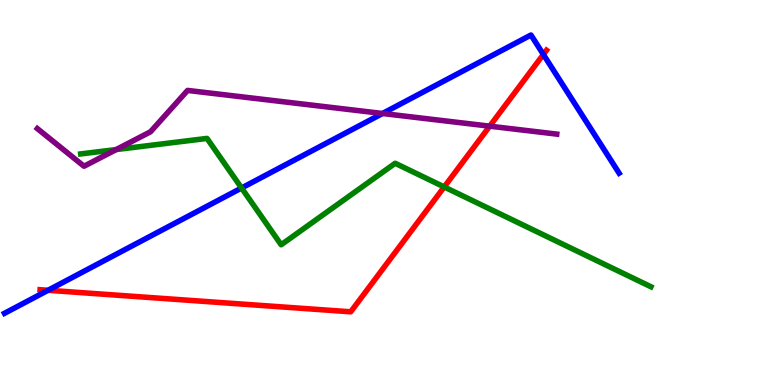[{'lines': ['blue', 'red'], 'intersections': [{'x': 0.62, 'y': 2.46}, {'x': 7.01, 'y': 8.59}]}, {'lines': ['green', 'red'], 'intersections': [{'x': 5.73, 'y': 5.14}]}, {'lines': ['purple', 'red'], 'intersections': [{'x': 6.32, 'y': 6.72}]}, {'lines': ['blue', 'green'], 'intersections': [{'x': 3.12, 'y': 5.12}]}, {'lines': ['blue', 'purple'], 'intersections': [{'x': 4.94, 'y': 7.05}]}, {'lines': ['green', 'purple'], 'intersections': [{'x': 1.5, 'y': 6.11}]}]